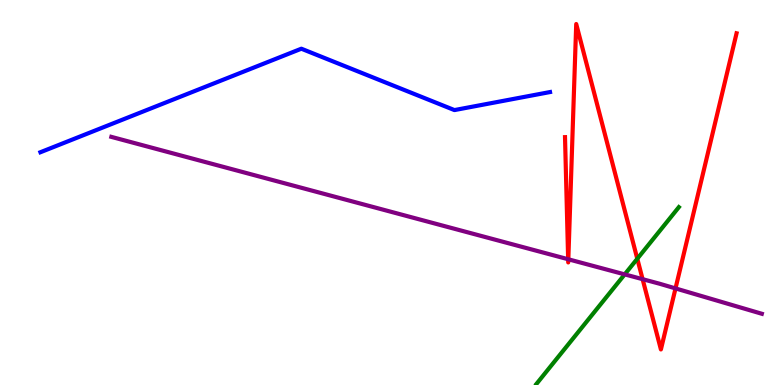[{'lines': ['blue', 'red'], 'intersections': []}, {'lines': ['green', 'red'], 'intersections': [{'x': 8.22, 'y': 3.28}]}, {'lines': ['purple', 'red'], 'intersections': [{'x': 7.33, 'y': 3.27}, {'x': 7.33, 'y': 3.27}, {'x': 8.29, 'y': 2.75}, {'x': 8.72, 'y': 2.51}]}, {'lines': ['blue', 'green'], 'intersections': []}, {'lines': ['blue', 'purple'], 'intersections': []}, {'lines': ['green', 'purple'], 'intersections': [{'x': 8.06, 'y': 2.87}]}]